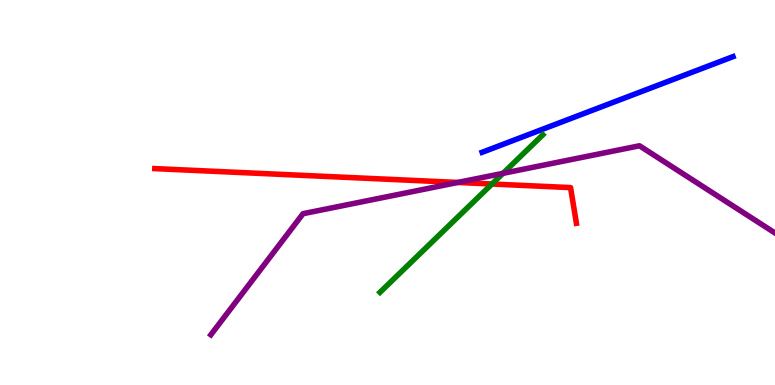[{'lines': ['blue', 'red'], 'intersections': []}, {'lines': ['green', 'red'], 'intersections': [{'x': 6.35, 'y': 5.22}]}, {'lines': ['purple', 'red'], 'intersections': [{'x': 5.91, 'y': 5.26}]}, {'lines': ['blue', 'green'], 'intersections': []}, {'lines': ['blue', 'purple'], 'intersections': []}, {'lines': ['green', 'purple'], 'intersections': [{'x': 6.49, 'y': 5.5}]}]